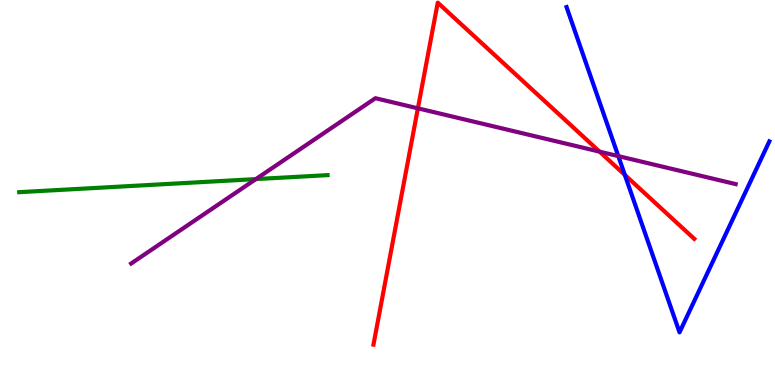[{'lines': ['blue', 'red'], 'intersections': [{'x': 8.06, 'y': 5.46}]}, {'lines': ['green', 'red'], 'intersections': []}, {'lines': ['purple', 'red'], 'intersections': [{'x': 5.39, 'y': 7.19}, {'x': 7.74, 'y': 6.06}]}, {'lines': ['blue', 'green'], 'intersections': []}, {'lines': ['blue', 'purple'], 'intersections': [{'x': 7.98, 'y': 5.95}]}, {'lines': ['green', 'purple'], 'intersections': [{'x': 3.3, 'y': 5.35}]}]